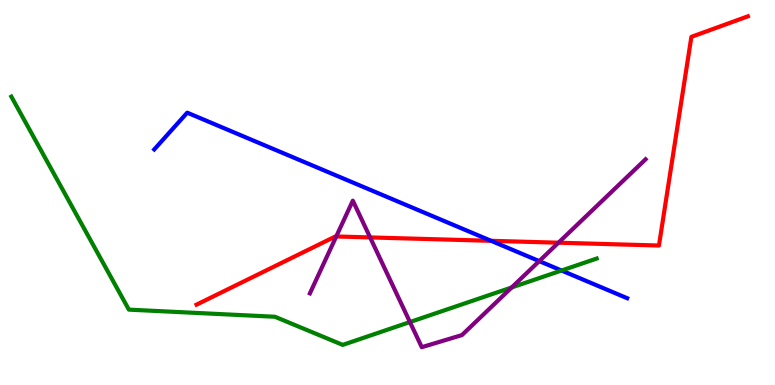[{'lines': ['blue', 'red'], 'intersections': [{'x': 6.34, 'y': 3.75}]}, {'lines': ['green', 'red'], 'intersections': []}, {'lines': ['purple', 'red'], 'intersections': [{'x': 4.34, 'y': 3.86}, {'x': 4.78, 'y': 3.83}, {'x': 7.21, 'y': 3.7}]}, {'lines': ['blue', 'green'], 'intersections': [{'x': 7.25, 'y': 2.97}]}, {'lines': ['blue', 'purple'], 'intersections': [{'x': 6.96, 'y': 3.22}]}, {'lines': ['green', 'purple'], 'intersections': [{'x': 5.29, 'y': 1.64}, {'x': 6.6, 'y': 2.53}]}]